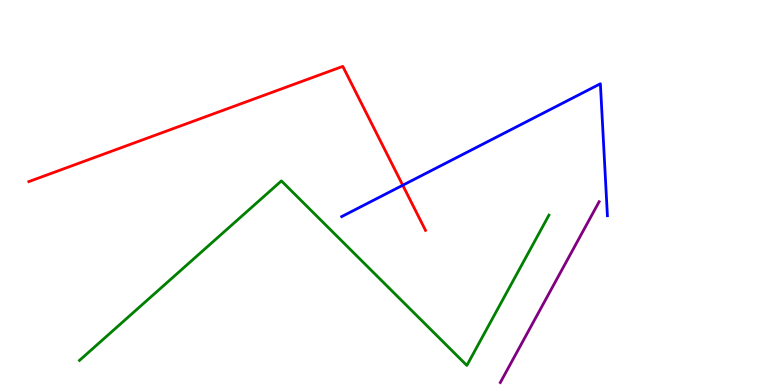[{'lines': ['blue', 'red'], 'intersections': [{'x': 5.2, 'y': 5.19}]}, {'lines': ['green', 'red'], 'intersections': []}, {'lines': ['purple', 'red'], 'intersections': []}, {'lines': ['blue', 'green'], 'intersections': []}, {'lines': ['blue', 'purple'], 'intersections': []}, {'lines': ['green', 'purple'], 'intersections': []}]